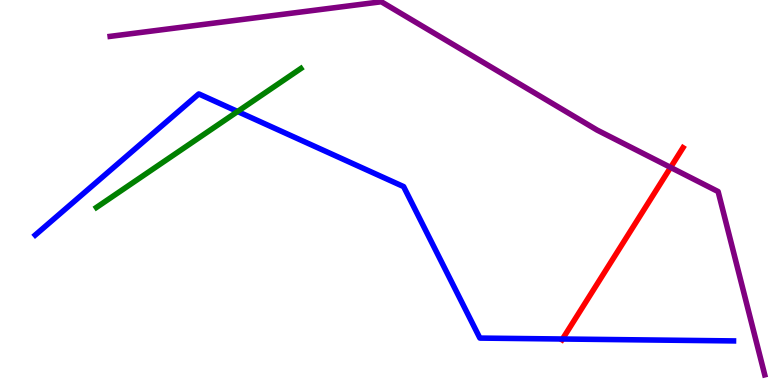[{'lines': ['blue', 'red'], 'intersections': [{'x': 7.26, 'y': 1.19}]}, {'lines': ['green', 'red'], 'intersections': []}, {'lines': ['purple', 'red'], 'intersections': [{'x': 8.65, 'y': 5.65}]}, {'lines': ['blue', 'green'], 'intersections': [{'x': 3.07, 'y': 7.1}]}, {'lines': ['blue', 'purple'], 'intersections': []}, {'lines': ['green', 'purple'], 'intersections': []}]